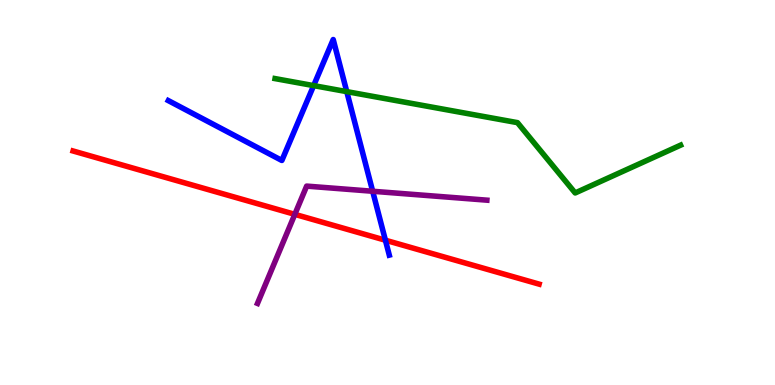[{'lines': ['blue', 'red'], 'intersections': [{'x': 4.97, 'y': 3.76}]}, {'lines': ['green', 'red'], 'intersections': []}, {'lines': ['purple', 'red'], 'intersections': [{'x': 3.8, 'y': 4.43}]}, {'lines': ['blue', 'green'], 'intersections': [{'x': 4.05, 'y': 7.78}, {'x': 4.47, 'y': 7.62}]}, {'lines': ['blue', 'purple'], 'intersections': [{'x': 4.81, 'y': 5.03}]}, {'lines': ['green', 'purple'], 'intersections': []}]